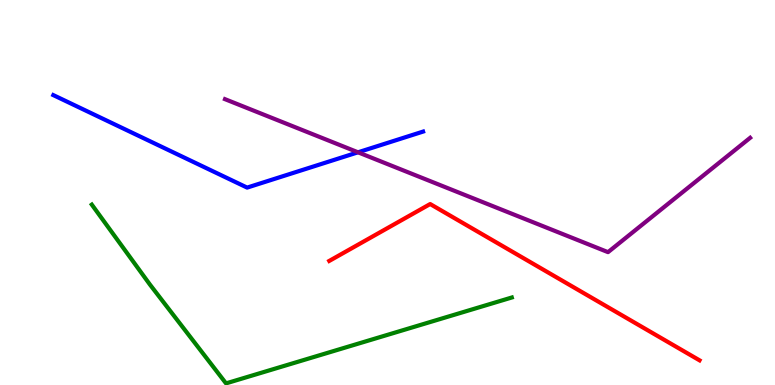[{'lines': ['blue', 'red'], 'intersections': []}, {'lines': ['green', 'red'], 'intersections': []}, {'lines': ['purple', 'red'], 'intersections': []}, {'lines': ['blue', 'green'], 'intersections': []}, {'lines': ['blue', 'purple'], 'intersections': [{'x': 4.62, 'y': 6.04}]}, {'lines': ['green', 'purple'], 'intersections': []}]